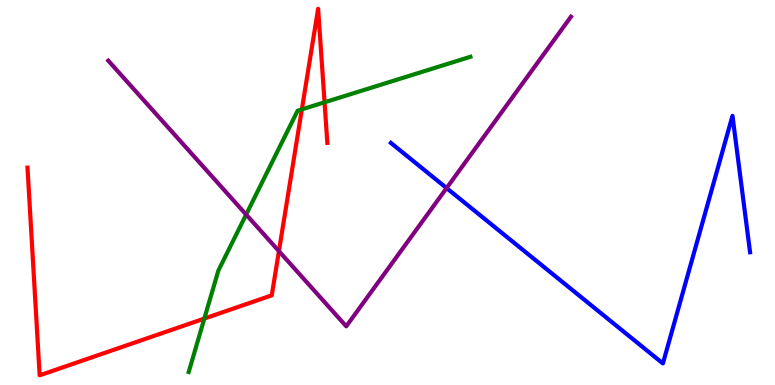[{'lines': ['blue', 'red'], 'intersections': []}, {'lines': ['green', 'red'], 'intersections': [{'x': 2.64, 'y': 1.73}, {'x': 3.89, 'y': 7.16}, {'x': 4.19, 'y': 7.34}]}, {'lines': ['purple', 'red'], 'intersections': [{'x': 3.6, 'y': 3.48}]}, {'lines': ['blue', 'green'], 'intersections': []}, {'lines': ['blue', 'purple'], 'intersections': [{'x': 5.76, 'y': 5.12}]}, {'lines': ['green', 'purple'], 'intersections': [{'x': 3.18, 'y': 4.43}]}]